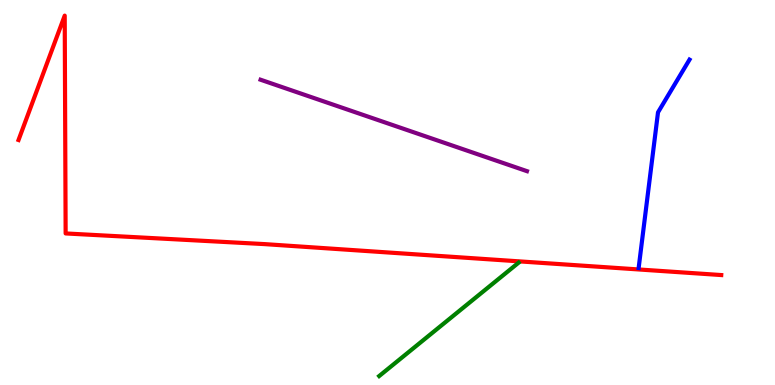[{'lines': ['blue', 'red'], 'intersections': []}, {'lines': ['green', 'red'], 'intersections': []}, {'lines': ['purple', 'red'], 'intersections': []}, {'lines': ['blue', 'green'], 'intersections': []}, {'lines': ['blue', 'purple'], 'intersections': []}, {'lines': ['green', 'purple'], 'intersections': []}]